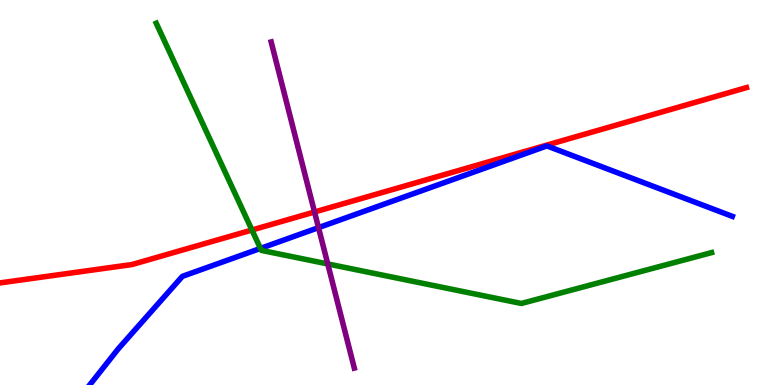[{'lines': ['blue', 'red'], 'intersections': []}, {'lines': ['green', 'red'], 'intersections': [{'x': 3.25, 'y': 4.03}]}, {'lines': ['purple', 'red'], 'intersections': [{'x': 4.06, 'y': 4.49}]}, {'lines': ['blue', 'green'], 'intersections': [{'x': 3.36, 'y': 3.55}]}, {'lines': ['blue', 'purple'], 'intersections': [{'x': 4.11, 'y': 4.09}]}, {'lines': ['green', 'purple'], 'intersections': [{'x': 4.23, 'y': 3.14}]}]